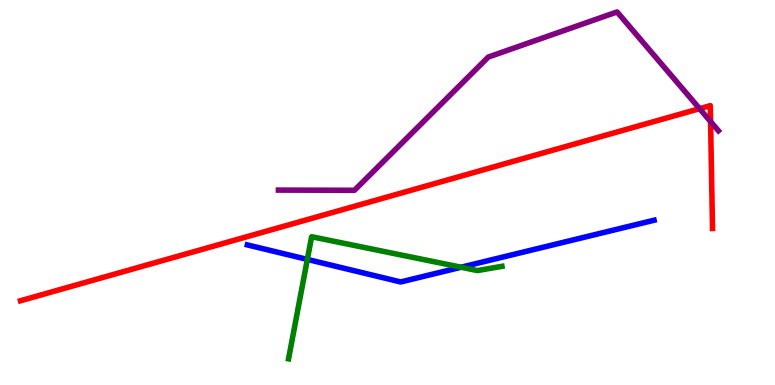[{'lines': ['blue', 'red'], 'intersections': []}, {'lines': ['green', 'red'], 'intersections': []}, {'lines': ['purple', 'red'], 'intersections': [{'x': 9.03, 'y': 7.18}, {'x': 9.17, 'y': 6.84}]}, {'lines': ['blue', 'green'], 'intersections': [{'x': 3.97, 'y': 3.26}, {'x': 5.95, 'y': 3.06}]}, {'lines': ['blue', 'purple'], 'intersections': []}, {'lines': ['green', 'purple'], 'intersections': []}]